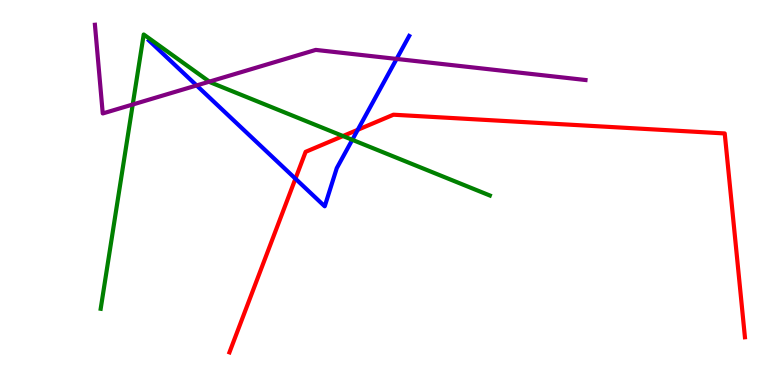[{'lines': ['blue', 'red'], 'intersections': [{'x': 3.81, 'y': 5.36}, {'x': 4.62, 'y': 6.63}]}, {'lines': ['green', 'red'], 'intersections': [{'x': 4.43, 'y': 6.47}]}, {'lines': ['purple', 'red'], 'intersections': []}, {'lines': ['blue', 'green'], 'intersections': [{'x': 4.55, 'y': 6.37}]}, {'lines': ['blue', 'purple'], 'intersections': [{'x': 2.54, 'y': 7.78}, {'x': 5.12, 'y': 8.47}]}, {'lines': ['green', 'purple'], 'intersections': [{'x': 1.71, 'y': 7.29}, {'x': 2.7, 'y': 7.88}]}]